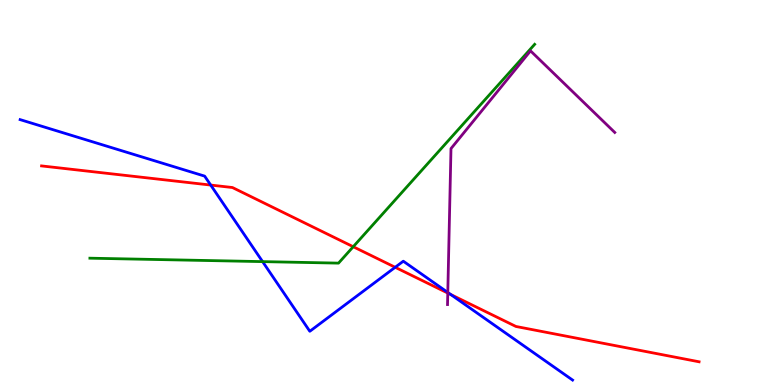[{'lines': ['blue', 'red'], 'intersections': [{'x': 2.72, 'y': 5.19}, {'x': 5.1, 'y': 3.06}, {'x': 5.82, 'y': 2.35}]}, {'lines': ['green', 'red'], 'intersections': [{'x': 4.56, 'y': 3.59}]}, {'lines': ['purple', 'red'], 'intersections': [{'x': 5.78, 'y': 2.39}]}, {'lines': ['blue', 'green'], 'intersections': [{'x': 3.39, 'y': 3.2}]}, {'lines': ['blue', 'purple'], 'intersections': [{'x': 5.78, 'y': 2.4}]}, {'lines': ['green', 'purple'], 'intersections': []}]